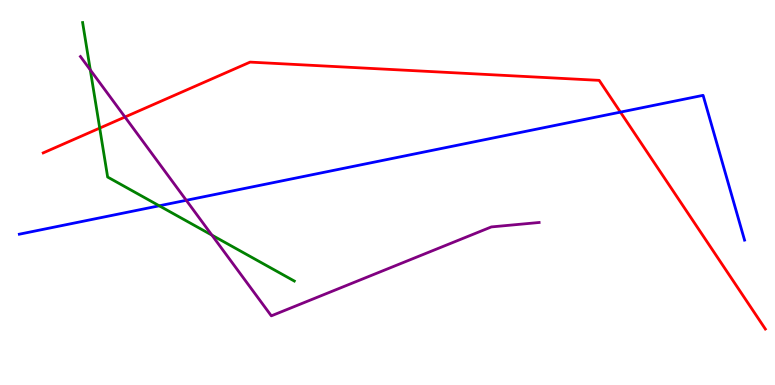[{'lines': ['blue', 'red'], 'intersections': [{'x': 8.01, 'y': 7.09}]}, {'lines': ['green', 'red'], 'intersections': [{'x': 1.29, 'y': 6.67}]}, {'lines': ['purple', 'red'], 'intersections': [{'x': 1.61, 'y': 6.96}]}, {'lines': ['blue', 'green'], 'intersections': [{'x': 2.05, 'y': 4.65}]}, {'lines': ['blue', 'purple'], 'intersections': [{'x': 2.4, 'y': 4.8}]}, {'lines': ['green', 'purple'], 'intersections': [{'x': 1.16, 'y': 8.18}, {'x': 2.73, 'y': 3.89}]}]